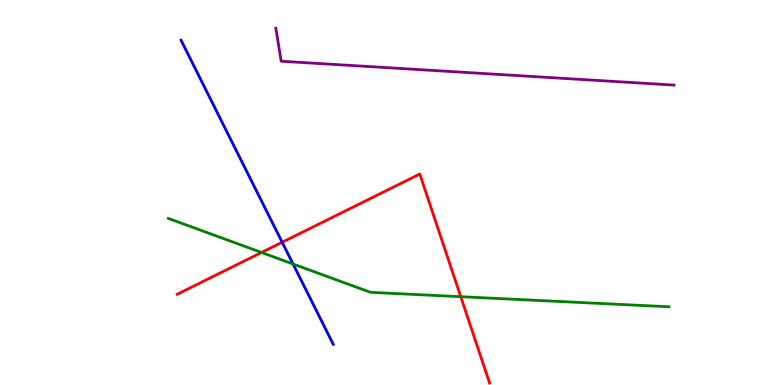[{'lines': ['blue', 'red'], 'intersections': [{'x': 3.64, 'y': 3.71}]}, {'lines': ['green', 'red'], 'intersections': [{'x': 3.37, 'y': 3.44}, {'x': 5.95, 'y': 2.29}]}, {'lines': ['purple', 'red'], 'intersections': []}, {'lines': ['blue', 'green'], 'intersections': [{'x': 3.78, 'y': 3.14}]}, {'lines': ['blue', 'purple'], 'intersections': []}, {'lines': ['green', 'purple'], 'intersections': []}]